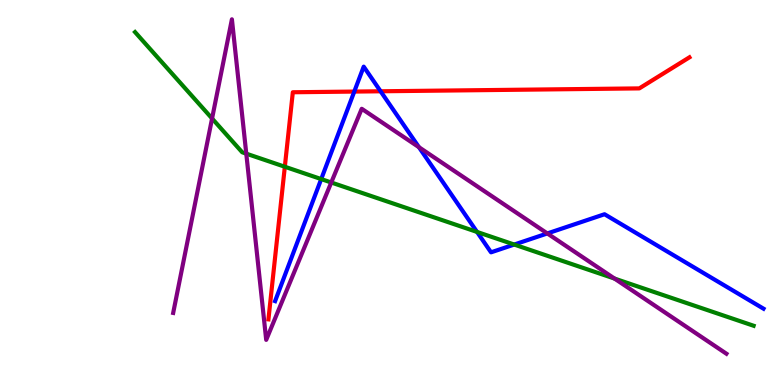[{'lines': ['blue', 'red'], 'intersections': [{'x': 4.57, 'y': 7.62}, {'x': 4.91, 'y': 7.63}]}, {'lines': ['green', 'red'], 'intersections': [{'x': 3.68, 'y': 5.67}]}, {'lines': ['purple', 'red'], 'intersections': []}, {'lines': ['blue', 'green'], 'intersections': [{'x': 4.14, 'y': 5.35}, {'x': 6.16, 'y': 3.98}, {'x': 6.64, 'y': 3.65}]}, {'lines': ['blue', 'purple'], 'intersections': [{'x': 5.41, 'y': 6.18}, {'x': 7.06, 'y': 3.94}]}, {'lines': ['green', 'purple'], 'intersections': [{'x': 2.74, 'y': 6.92}, {'x': 3.18, 'y': 6.01}, {'x': 4.27, 'y': 5.26}, {'x': 7.93, 'y': 2.76}]}]